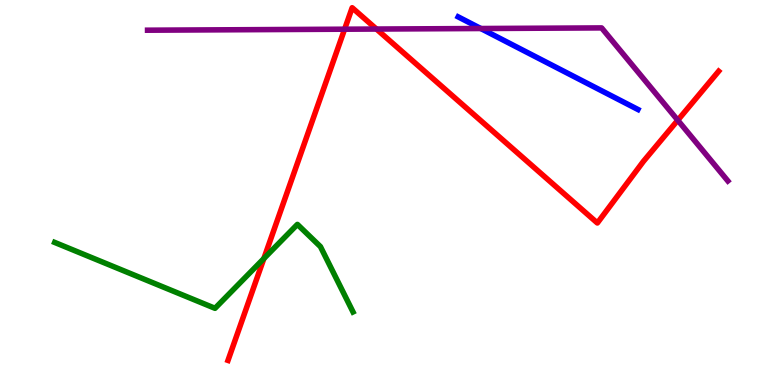[{'lines': ['blue', 'red'], 'intersections': []}, {'lines': ['green', 'red'], 'intersections': [{'x': 3.4, 'y': 3.28}]}, {'lines': ['purple', 'red'], 'intersections': [{'x': 4.45, 'y': 9.24}, {'x': 4.86, 'y': 9.25}, {'x': 8.75, 'y': 6.88}]}, {'lines': ['blue', 'green'], 'intersections': []}, {'lines': ['blue', 'purple'], 'intersections': [{'x': 6.2, 'y': 9.26}]}, {'lines': ['green', 'purple'], 'intersections': []}]